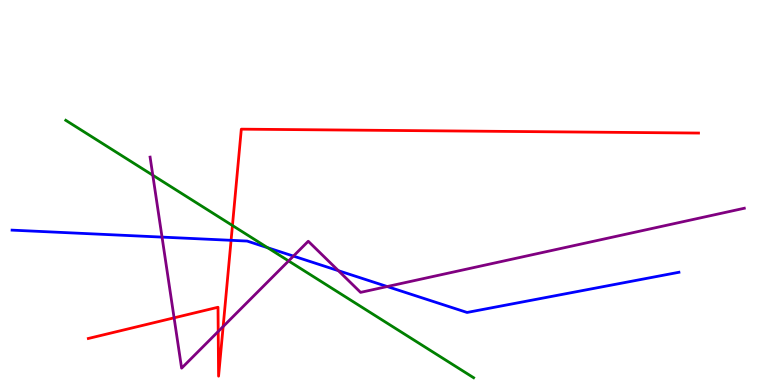[{'lines': ['blue', 'red'], 'intersections': [{'x': 2.98, 'y': 3.76}]}, {'lines': ['green', 'red'], 'intersections': [{'x': 3.0, 'y': 4.14}]}, {'lines': ['purple', 'red'], 'intersections': [{'x': 2.25, 'y': 1.74}, {'x': 2.82, 'y': 1.39}, {'x': 2.88, 'y': 1.52}]}, {'lines': ['blue', 'green'], 'intersections': [{'x': 3.45, 'y': 3.57}]}, {'lines': ['blue', 'purple'], 'intersections': [{'x': 2.09, 'y': 3.84}, {'x': 3.79, 'y': 3.35}, {'x': 4.37, 'y': 2.97}, {'x': 5.0, 'y': 2.56}]}, {'lines': ['green', 'purple'], 'intersections': [{'x': 1.97, 'y': 5.45}, {'x': 3.72, 'y': 3.22}]}]